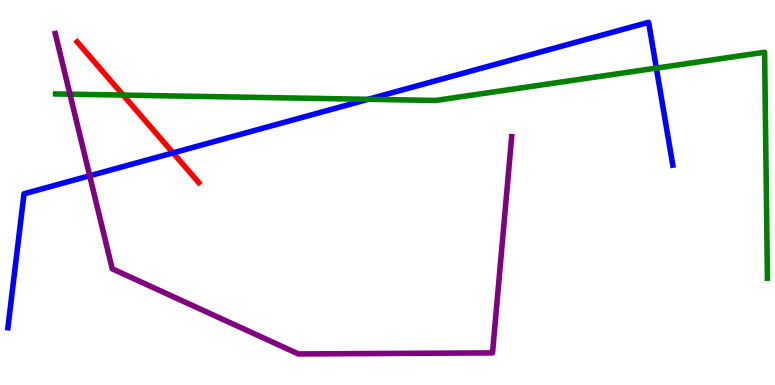[{'lines': ['blue', 'red'], 'intersections': [{'x': 2.23, 'y': 6.03}]}, {'lines': ['green', 'red'], 'intersections': [{'x': 1.59, 'y': 7.53}]}, {'lines': ['purple', 'red'], 'intersections': []}, {'lines': ['blue', 'green'], 'intersections': [{'x': 4.75, 'y': 7.42}, {'x': 8.47, 'y': 8.23}]}, {'lines': ['blue', 'purple'], 'intersections': [{'x': 1.16, 'y': 5.43}]}, {'lines': ['green', 'purple'], 'intersections': [{'x': 0.903, 'y': 7.55}]}]